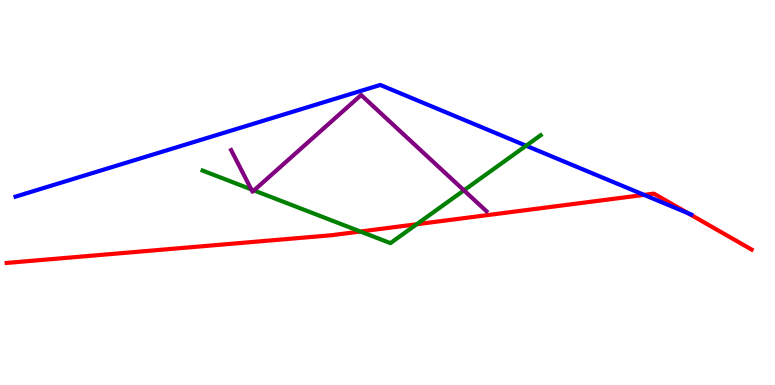[{'lines': ['blue', 'red'], 'intersections': [{'x': 8.31, 'y': 4.94}, {'x': 8.88, 'y': 4.46}]}, {'lines': ['green', 'red'], 'intersections': [{'x': 4.65, 'y': 3.99}, {'x': 5.38, 'y': 4.18}]}, {'lines': ['purple', 'red'], 'intersections': []}, {'lines': ['blue', 'green'], 'intersections': [{'x': 6.79, 'y': 6.22}]}, {'lines': ['blue', 'purple'], 'intersections': []}, {'lines': ['green', 'purple'], 'intersections': [{'x': 3.24, 'y': 5.08}, {'x': 3.28, 'y': 5.05}, {'x': 5.99, 'y': 5.06}]}]